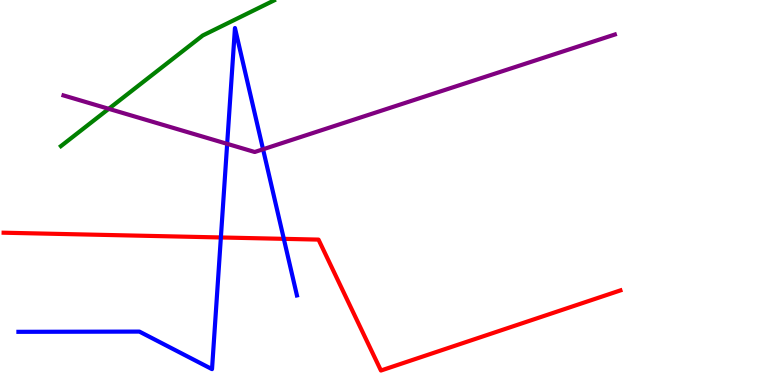[{'lines': ['blue', 'red'], 'intersections': [{'x': 2.85, 'y': 3.83}, {'x': 3.66, 'y': 3.8}]}, {'lines': ['green', 'red'], 'intersections': []}, {'lines': ['purple', 'red'], 'intersections': []}, {'lines': ['blue', 'green'], 'intersections': []}, {'lines': ['blue', 'purple'], 'intersections': [{'x': 2.93, 'y': 6.26}, {'x': 3.39, 'y': 6.12}]}, {'lines': ['green', 'purple'], 'intersections': [{'x': 1.4, 'y': 7.17}]}]